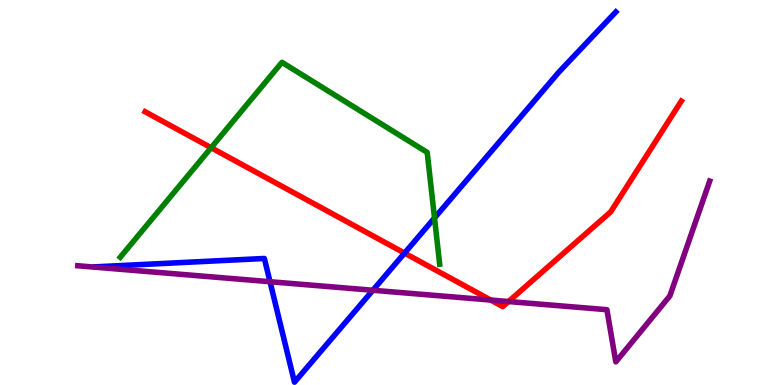[{'lines': ['blue', 'red'], 'intersections': [{'x': 5.22, 'y': 3.43}]}, {'lines': ['green', 'red'], 'intersections': [{'x': 2.72, 'y': 6.16}]}, {'lines': ['purple', 'red'], 'intersections': [{'x': 6.33, 'y': 2.21}, {'x': 6.56, 'y': 2.17}]}, {'lines': ['blue', 'green'], 'intersections': [{'x': 5.61, 'y': 4.34}]}, {'lines': ['blue', 'purple'], 'intersections': [{'x': 3.48, 'y': 2.68}, {'x': 4.81, 'y': 2.46}]}, {'lines': ['green', 'purple'], 'intersections': []}]